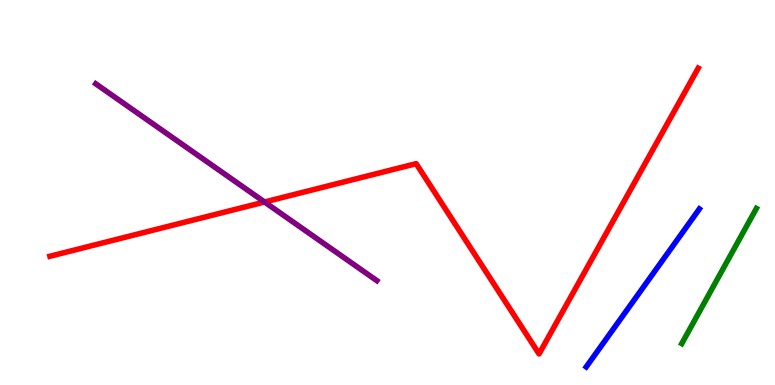[{'lines': ['blue', 'red'], 'intersections': []}, {'lines': ['green', 'red'], 'intersections': []}, {'lines': ['purple', 'red'], 'intersections': [{'x': 3.41, 'y': 4.75}]}, {'lines': ['blue', 'green'], 'intersections': []}, {'lines': ['blue', 'purple'], 'intersections': []}, {'lines': ['green', 'purple'], 'intersections': []}]